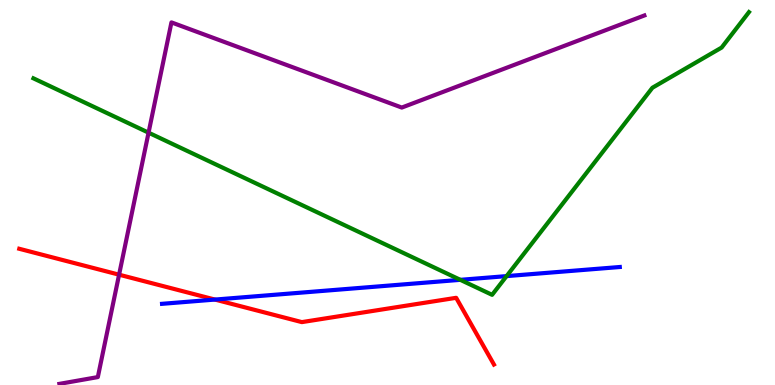[{'lines': ['blue', 'red'], 'intersections': [{'x': 2.77, 'y': 2.22}]}, {'lines': ['green', 'red'], 'intersections': []}, {'lines': ['purple', 'red'], 'intersections': [{'x': 1.54, 'y': 2.87}]}, {'lines': ['blue', 'green'], 'intersections': [{'x': 5.94, 'y': 2.73}, {'x': 6.54, 'y': 2.83}]}, {'lines': ['blue', 'purple'], 'intersections': []}, {'lines': ['green', 'purple'], 'intersections': [{'x': 1.92, 'y': 6.55}]}]